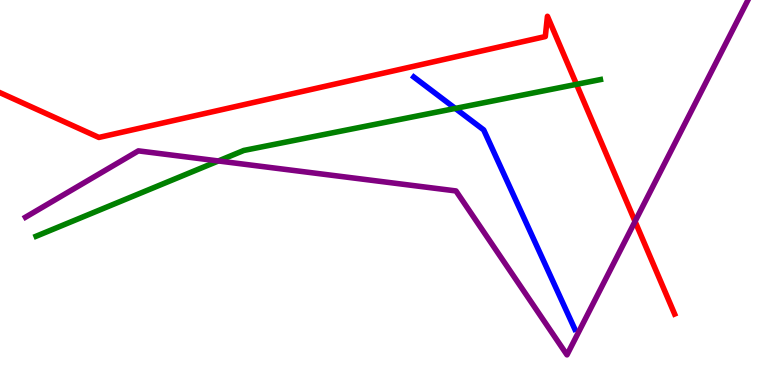[{'lines': ['blue', 'red'], 'intersections': []}, {'lines': ['green', 'red'], 'intersections': [{'x': 7.44, 'y': 7.81}]}, {'lines': ['purple', 'red'], 'intersections': [{'x': 8.19, 'y': 4.25}]}, {'lines': ['blue', 'green'], 'intersections': [{'x': 5.87, 'y': 7.18}]}, {'lines': ['blue', 'purple'], 'intersections': []}, {'lines': ['green', 'purple'], 'intersections': [{'x': 2.82, 'y': 5.82}]}]